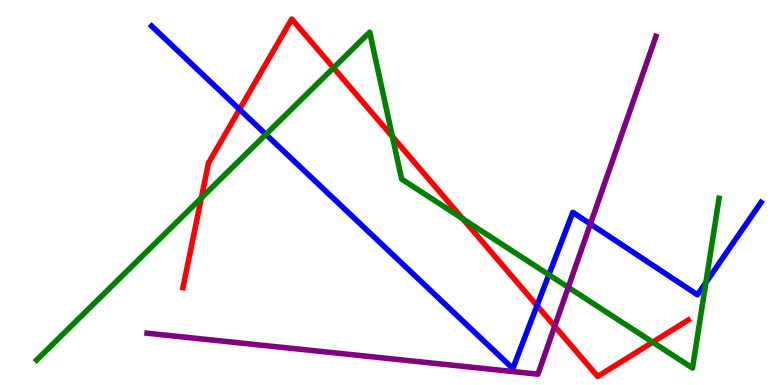[{'lines': ['blue', 'red'], 'intersections': [{'x': 3.09, 'y': 7.16}, {'x': 6.93, 'y': 2.06}]}, {'lines': ['green', 'red'], 'intersections': [{'x': 2.6, 'y': 4.86}, {'x': 4.3, 'y': 8.24}, {'x': 5.06, 'y': 6.45}, {'x': 5.97, 'y': 4.32}, {'x': 8.42, 'y': 1.11}]}, {'lines': ['purple', 'red'], 'intersections': [{'x': 7.16, 'y': 1.53}]}, {'lines': ['blue', 'green'], 'intersections': [{'x': 3.43, 'y': 6.51}, {'x': 7.08, 'y': 2.86}, {'x': 9.11, 'y': 2.66}]}, {'lines': ['blue', 'purple'], 'intersections': [{'x': 7.62, 'y': 4.18}]}, {'lines': ['green', 'purple'], 'intersections': [{'x': 7.33, 'y': 2.54}]}]